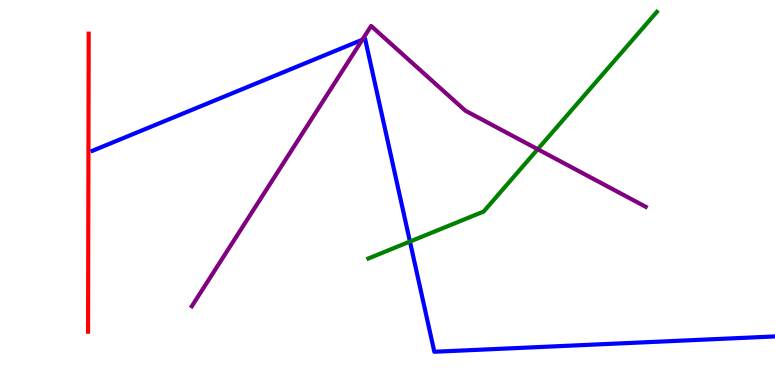[{'lines': ['blue', 'red'], 'intersections': []}, {'lines': ['green', 'red'], 'intersections': []}, {'lines': ['purple', 'red'], 'intersections': []}, {'lines': ['blue', 'green'], 'intersections': [{'x': 5.29, 'y': 3.73}]}, {'lines': ['blue', 'purple'], 'intersections': [{'x': 4.67, 'y': 8.97}]}, {'lines': ['green', 'purple'], 'intersections': [{'x': 6.94, 'y': 6.12}]}]